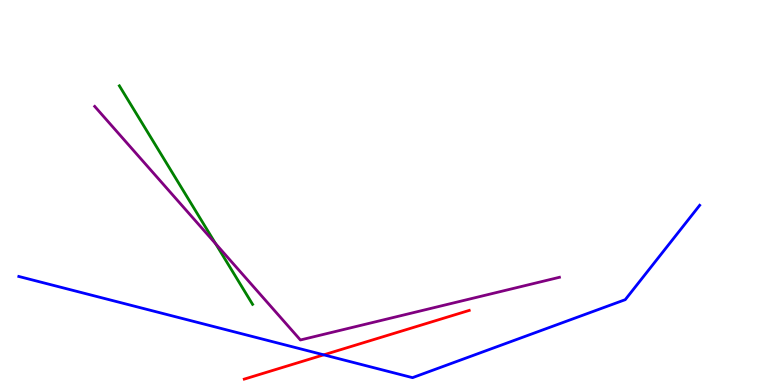[{'lines': ['blue', 'red'], 'intersections': [{'x': 4.18, 'y': 0.783}]}, {'lines': ['green', 'red'], 'intersections': []}, {'lines': ['purple', 'red'], 'intersections': []}, {'lines': ['blue', 'green'], 'intersections': []}, {'lines': ['blue', 'purple'], 'intersections': []}, {'lines': ['green', 'purple'], 'intersections': [{'x': 2.78, 'y': 3.67}]}]